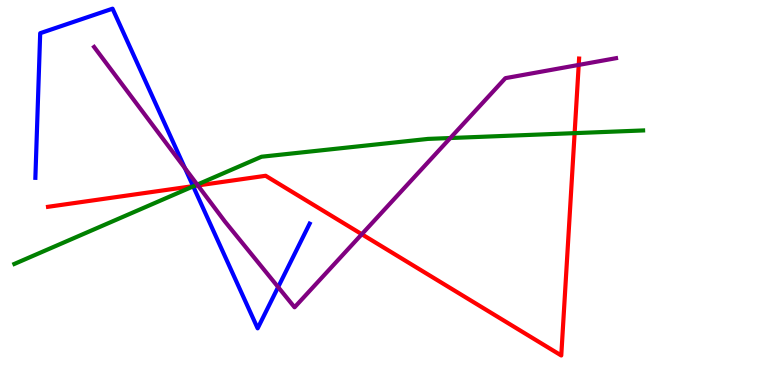[{'lines': ['blue', 'red'], 'intersections': [{'x': 2.49, 'y': 5.17}]}, {'lines': ['green', 'red'], 'intersections': [{'x': 2.5, 'y': 5.17}, {'x': 7.41, 'y': 6.54}]}, {'lines': ['purple', 'red'], 'intersections': [{'x': 2.55, 'y': 5.18}, {'x': 4.67, 'y': 3.92}, {'x': 7.47, 'y': 8.31}]}, {'lines': ['blue', 'green'], 'intersections': [{'x': 2.49, 'y': 5.16}]}, {'lines': ['blue', 'purple'], 'intersections': [{'x': 2.39, 'y': 5.63}, {'x': 3.59, 'y': 2.54}]}, {'lines': ['green', 'purple'], 'intersections': [{'x': 2.55, 'y': 5.2}, {'x': 5.81, 'y': 6.41}]}]